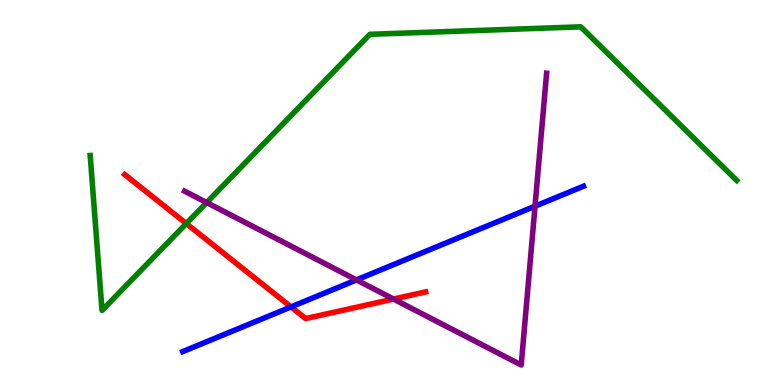[{'lines': ['blue', 'red'], 'intersections': [{'x': 3.76, 'y': 2.03}]}, {'lines': ['green', 'red'], 'intersections': [{'x': 2.4, 'y': 4.19}]}, {'lines': ['purple', 'red'], 'intersections': [{'x': 5.08, 'y': 2.23}]}, {'lines': ['blue', 'green'], 'intersections': []}, {'lines': ['blue', 'purple'], 'intersections': [{'x': 4.6, 'y': 2.73}, {'x': 6.9, 'y': 4.64}]}, {'lines': ['green', 'purple'], 'intersections': [{'x': 2.67, 'y': 4.74}]}]